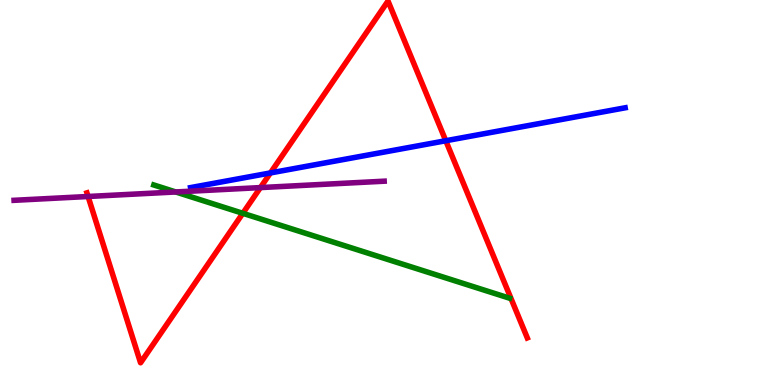[{'lines': ['blue', 'red'], 'intersections': [{'x': 3.49, 'y': 5.51}, {'x': 5.75, 'y': 6.34}]}, {'lines': ['green', 'red'], 'intersections': [{'x': 3.13, 'y': 4.46}]}, {'lines': ['purple', 'red'], 'intersections': [{'x': 1.14, 'y': 4.9}, {'x': 3.36, 'y': 5.13}]}, {'lines': ['blue', 'green'], 'intersections': []}, {'lines': ['blue', 'purple'], 'intersections': []}, {'lines': ['green', 'purple'], 'intersections': [{'x': 2.27, 'y': 5.01}]}]